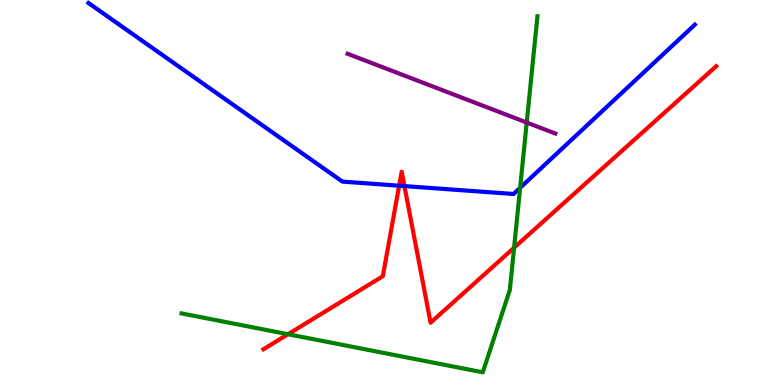[{'lines': ['blue', 'red'], 'intersections': [{'x': 5.15, 'y': 5.18}, {'x': 5.22, 'y': 5.17}]}, {'lines': ['green', 'red'], 'intersections': [{'x': 3.72, 'y': 1.32}, {'x': 6.63, 'y': 3.57}]}, {'lines': ['purple', 'red'], 'intersections': []}, {'lines': ['blue', 'green'], 'intersections': [{'x': 6.71, 'y': 5.12}]}, {'lines': ['blue', 'purple'], 'intersections': []}, {'lines': ['green', 'purple'], 'intersections': [{'x': 6.8, 'y': 6.82}]}]